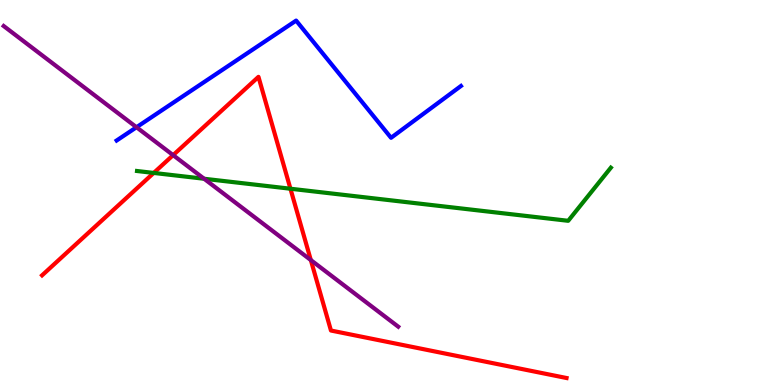[{'lines': ['blue', 'red'], 'intersections': []}, {'lines': ['green', 'red'], 'intersections': [{'x': 1.98, 'y': 5.51}, {'x': 3.75, 'y': 5.1}]}, {'lines': ['purple', 'red'], 'intersections': [{'x': 2.23, 'y': 5.97}, {'x': 4.01, 'y': 3.25}]}, {'lines': ['blue', 'green'], 'intersections': []}, {'lines': ['blue', 'purple'], 'intersections': [{'x': 1.76, 'y': 6.7}]}, {'lines': ['green', 'purple'], 'intersections': [{'x': 2.63, 'y': 5.36}]}]